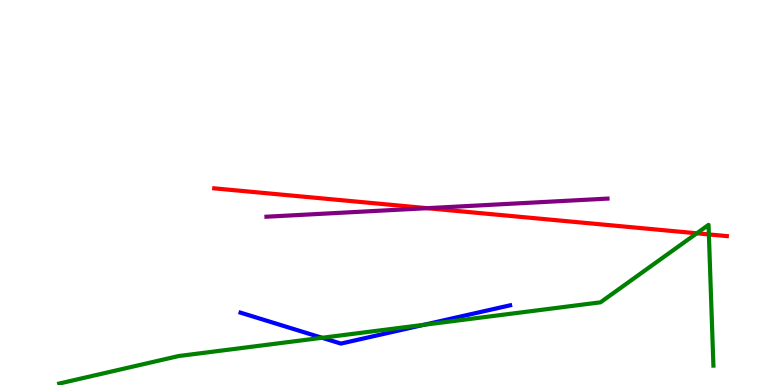[{'lines': ['blue', 'red'], 'intersections': []}, {'lines': ['green', 'red'], 'intersections': [{'x': 8.99, 'y': 3.94}, {'x': 9.15, 'y': 3.91}]}, {'lines': ['purple', 'red'], 'intersections': [{'x': 5.51, 'y': 4.59}]}, {'lines': ['blue', 'green'], 'intersections': [{'x': 4.16, 'y': 1.23}, {'x': 5.47, 'y': 1.56}]}, {'lines': ['blue', 'purple'], 'intersections': []}, {'lines': ['green', 'purple'], 'intersections': []}]